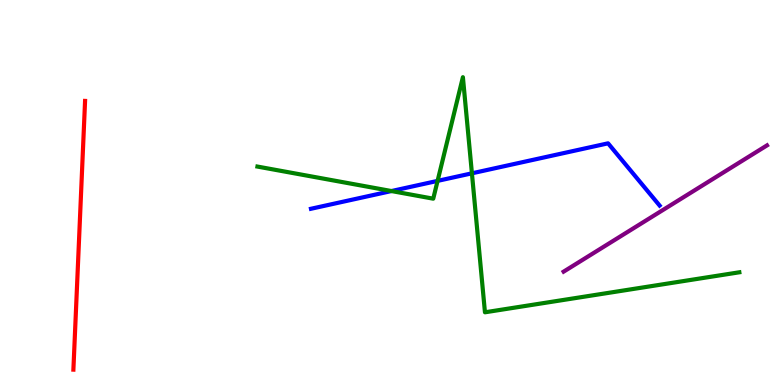[{'lines': ['blue', 'red'], 'intersections': []}, {'lines': ['green', 'red'], 'intersections': []}, {'lines': ['purple', 'red'], 'intersections': []}, {'lines': ['blue', 'green'], 'intersections': [{'x': 5.05, 'y': 5.04}, {'x': 5.65, 'y': 5.3}, {'x': 6.09, 'y': 5.5}]}, {'lines': ['blue', 'purple'], 'intersections': []}, {'lines': ['green', 'purple'], 'intersections': []}]